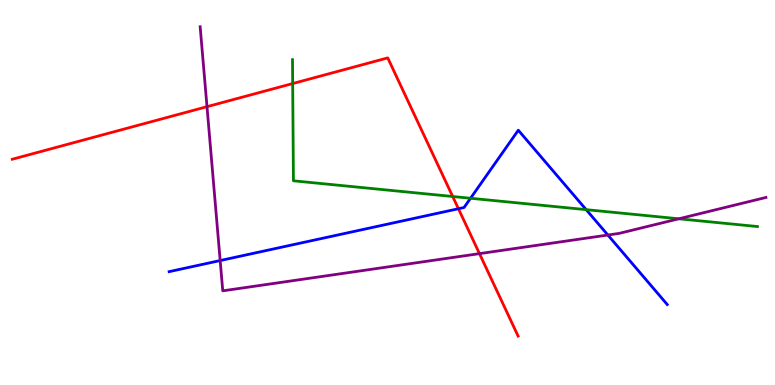[{'lines': ['blue', 'red'], 'intersections': [{'x': 5.92, 'y': 4.58}]}, {'lines': ['green', 'red'], 'intersections': [{'x': 3.78, 'y': 7.83}, {'x': 5.84, 'y': 4.9}]}, {'lines': ['purple', 'red'], 'intersections': [{'x': 2.67, 'y': 7.23}, {'x': 6.19, 'y': 3.41}]}, {'lines': ['blue', 'green'], 'intersections': [{'x': 6.07, 'y': 4.85}, {'x': 7.56, 'y': 4.55}]}, {'lines': ['blue', 'purple'], 'intersections': [{'x': 2.84, 'y': 3.23}, {'x': 7.84, 'y': 3.9}]}, {'lines': ['green', 'purple'], 'intersections': [{'x': 8.76, 'y': 4.32}]}]